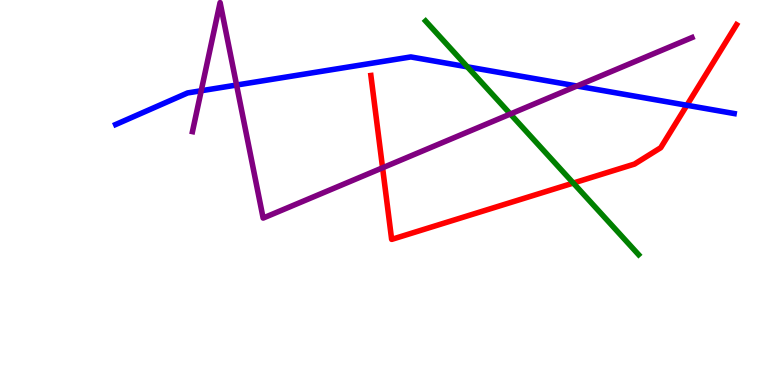[{'lines': ['blue', 'red'], 'intersections': [{'x': 8.86, 'y': 7.27}]}, {'lines': ['green', 'red'], 'intersections': [{'x': 7.4, 'y': 5.25}]}, {'lines': ['purple', 'red'], 'intersections': [{'x': 4.94, 'y': 5.64}]}, {'lines': ['blue', 'green'], 'intersections': [{'x': 6.03, 'y': 8.26}]}, {'lines': ['blue', 'purple'], 'intersections': [{'x': 2.6, 'y': 7.64}, {'x': 3.05, 'y': 7.79}, {'x': 7.44, 'y': 7.77}]}, {'lines': ['green', 'purple'], 'intersections': [{'x': 6.59, 'y': 7.04}]}]